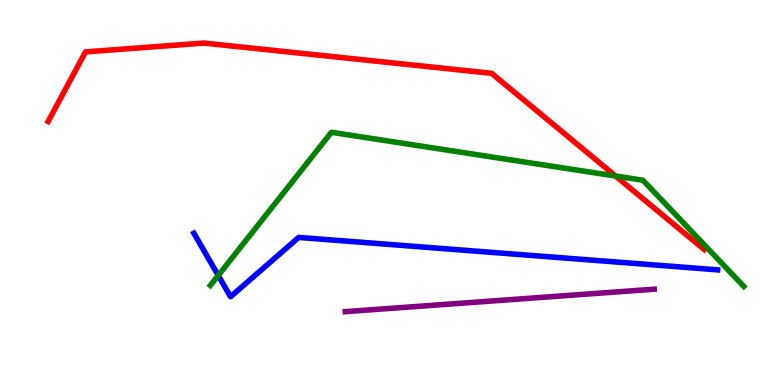[{'lines': ['blue', 'red'], 'intersections': []}, {'lines': ['green', 'red'], 'intersections': [{'x': 7.94, 'y': 5.43}]}, {'lines': ['purple', 'red'], 'intersections': []}, {'lines': ['blue', 'green'], 'intersections': [{'x': 2.82, 'y': 2.85}]}, {'lines': ['blue', 'purple'], 'intersections': []}, {'lines': ['green', 'purple'], 'intersections': []}]